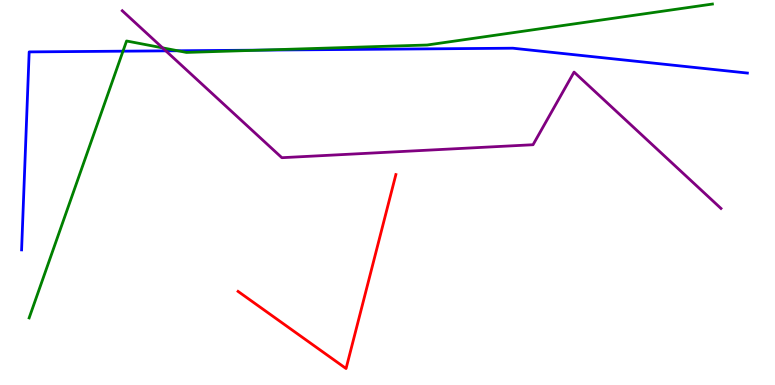[{'lines': ['blue', 'red'], 'intersections': []}, {'lines': ['green', 'red'], 'intersections': []}, {'lines': ['purple', 'red'], 'intersections': []}, {'lines': ['blue', 'green'], 'intersections': [{'x': 1.59, 'y': 8.67}, {'x': 2.29, 'y': 8.68}, {'x': 3.37, 'y': 8.7}]}, {'lines': ['blue', 'purple'], 'intersections': [{'x': 2.14, 'y': 8.68}]}, {'lines': ['green', 'purple'], 'intersections': [{'x': 2.1, 'y': 8.76}]}]